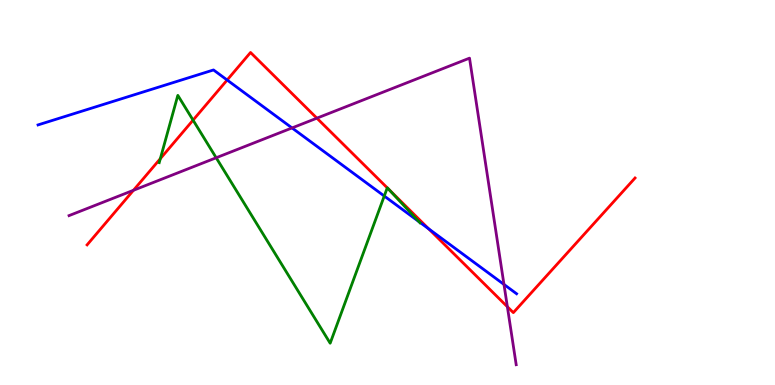[{'lines': ['blue', 'red'], 'intersections': [{'x': 2.93, 'y': 7.92}, {'x': 5.53, 'y': 4.06}]}, {'lines': ['green', 'red'], 'intersections': [{'x': 2.07, 'y': 5.88}, {'x': 2.49, 'y': 6.88}, {'x': 5.0, 'y': 5.12}, {'x': 5.01, 'y': 5.09}]}, {'lines': ['purple', 'red'], 'intersections': [{'x': 1.72, 'y': 5.06}, {'x': 4.09, 'y': 6.93}, {'x': 6.55, 'y': 2.03}]}, {'lines': ['blue', 'green'], 'intersections': [{'x': 4.96, 'y': 4.91}, {'x': 5.41, 'y': 4.24}]}, {'lines': ['blue', 'purple'], 'intersections': [{'x': 3.77, 'y': 6.68}, {'x': 6.5, 'y': 2.61}]}, {'lines': ['green', 'purple'], 'intersections': [{'x': 2.79, 'y': 5.9}]}]